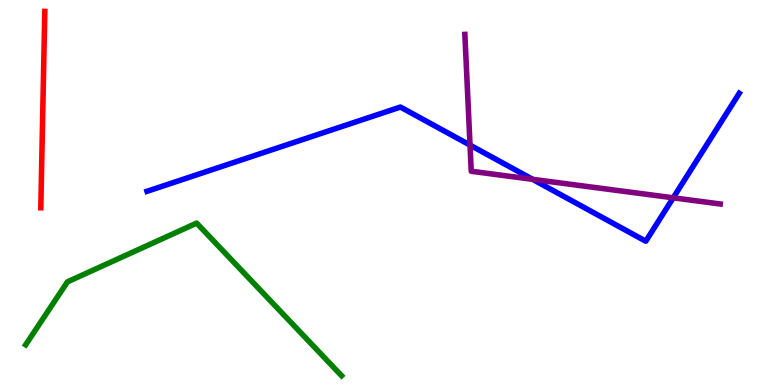[{'lines': ['blue', 'red'], 'intersections': []}, {'lines': ['green', 'red'], 'intersections': []}, {'lines': ['purple', 'red'], 'intersections': []}, {'lines': ['blue', 'green'], 'intersections': []}, {'lines': ['blue', 'purple'], 'intersections': [{'x': 6.06, 'y': 6.23}, {'x': 6.87, 'y': 5.34}, {'x': 8.69, 'y': 4.86}]}, {'lines': ['green', 'purple'], 'intersections': []}]